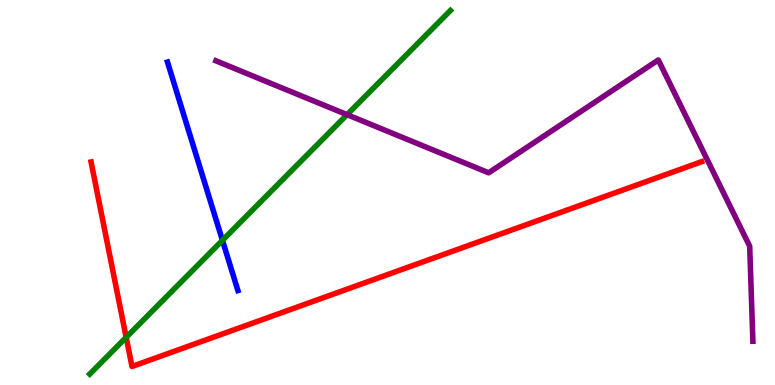[{'lines': ['blue', 'red'], 'intersections': []}, {'lines': ['green', 'red'], 'intersections': [{'x': 1.63, 'y': 1.24}]}, {'lines': ['purple', 'red'], 'intersections': []}, {'lines': ['blue', 'green'], 'intersections': [{'x': 2.87, 'y': 3.76}]}, {'lines': ['blue', 'purple'], 'intersections': []}, {'lines': ['green', 'purple'], 'intersections': [{'x': 4.48, 'y': 7.02}]}]